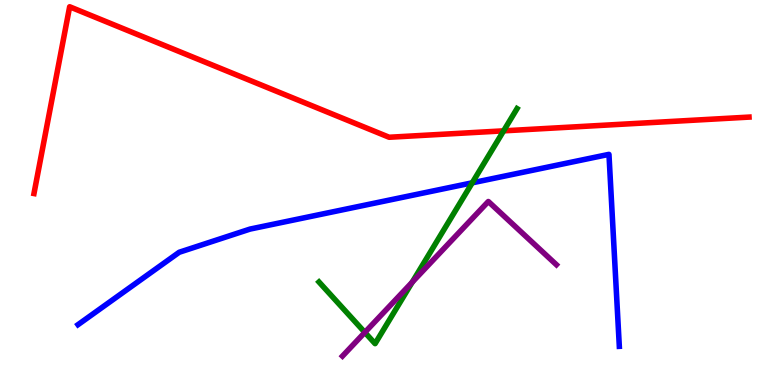[{'lines': ['blue', 'red'], 'intersections': []}, {'lines': ['green', 'red'], 'intersections': [{'x': 6.5, 'y': 6.6}]}, {'lines': ['purple', 'red'], 'intersections': []}, {'lines': ['blue', 'green'], 'intersections': [{'x': 6.09, 'y': 5.25}]}, {'lines': ['blue', 'purple'], 'intersections': []}, {'lines': ['green', 'purple'], 'intersections': [{'x': 4.71, 'y': 1.37}, {'x': 5.32, 'y': 2.67}]}]